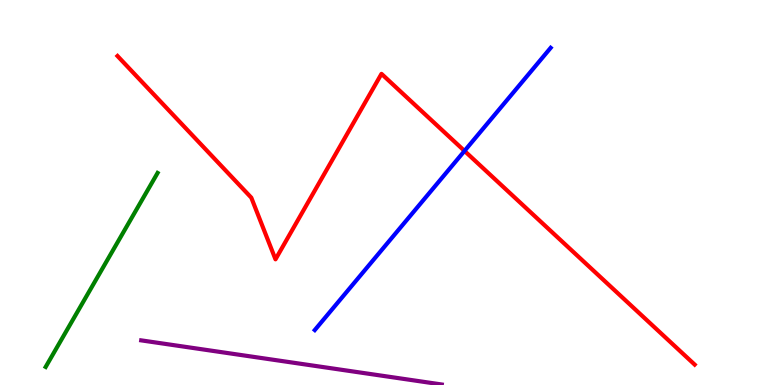[{'lines': ['blue', 'red'], 'intersections': [{'x': 5.99, 'y': 6.08}]}, {'lines': ['green', 'red'], 'intersections': []}, {'lines': ['purple', 'red'], 'intersections': []}, {'lines': ['blue', 'green'], 'intersections': []}, {'lines': ['blue', 'purple'], 'intersections': []}, {'lines': ['green', 'purple'], 'intersections': []}]